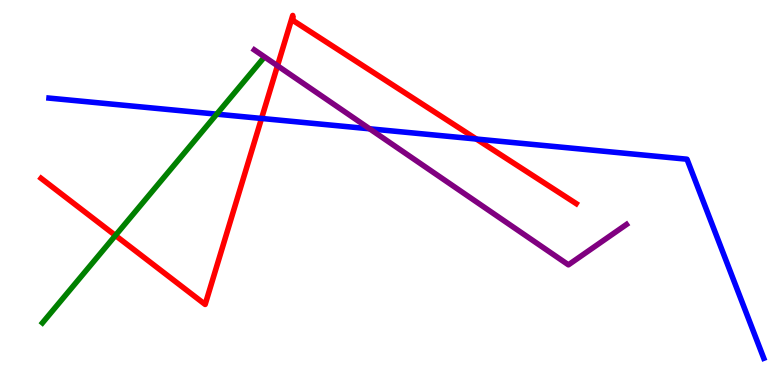[{'lines': ['blue', 'red'], 'intersections': [{'x': 3.37, 'y': 6.92}, {'x': 6.15, 'y': 6.39}]}, {'lines': ['green', 'red'], 'intersections': [{'x': 1.49, 'y': 3.88}]}, {'lines': ['purple', 'red'], 'intersections': [{'x': 3.58, 'y': 8.29}]}, {'lines': ['blue', 'green'], 'intersections': [{'x': 2.8, 'y': 7.03}]}, {'lines': ['blue', 'purple'], 'intersections': [{'x': 4.77, 'y': 6.65}]}, {'lines': ['green', 'purple'], 'intersections': []}]